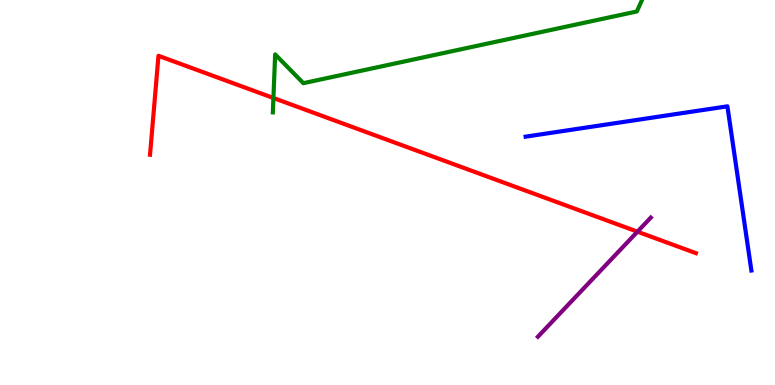[{'lines': ['blue', 'red'], 'intersections': []}, {'lines': ['green', 'red'], 'intersections': [{'x': 3.53, 'y': 7.45}]}, {'lines': ['purple', 'red'], 'intersections': [{'x': 8.23, 'y': 3.98}]}, {'lines': ['blue', 'green'], 'intersections': []}, {'lines': ['blue', 'purple'], 'intersections': []}, {'lines': ['green', 'purple'], 'intersections': []}]